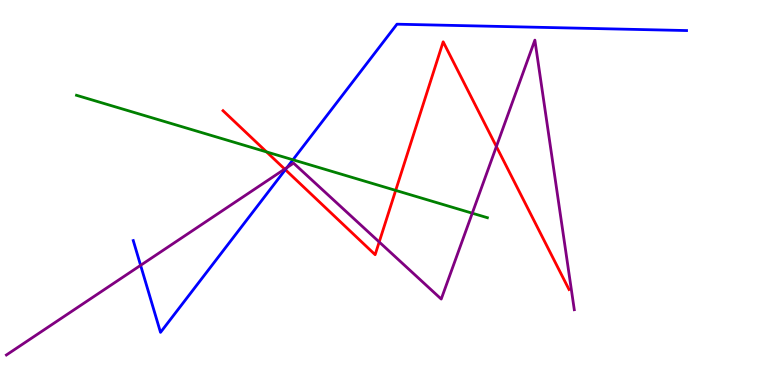[{'lines': ['blue', 'red'], 'intersections': [{'x': 3.68, 'y': 5.59}]}, {'lines': ['green', 'red'], 'intersections': [{'x': 3.44, 'y': 6.05}, {'x': 5.11, 'y': 5.05}]}, {'lines': ['purple', 'red'], 'intersections': [{'x': 3.67, 'y': 5.61}, {'x': 4.89, 'y': 3.71}, {'x': 6.4, 'y': 6.19}]}, {'lines': ['blue', 'green'], 'intersections': [{'x': 3.78, 'y': 5.85}]}, {'lines': ['blue', 'purple'], 'intersections': [{'x': 1.81, 'y': 3.11}, {'x': 3.7, 'y': 5.65}]}, {'lines': ['green', 'purple'], 'intersections': [{'x': 6.09, 'y': 4.46}]}]